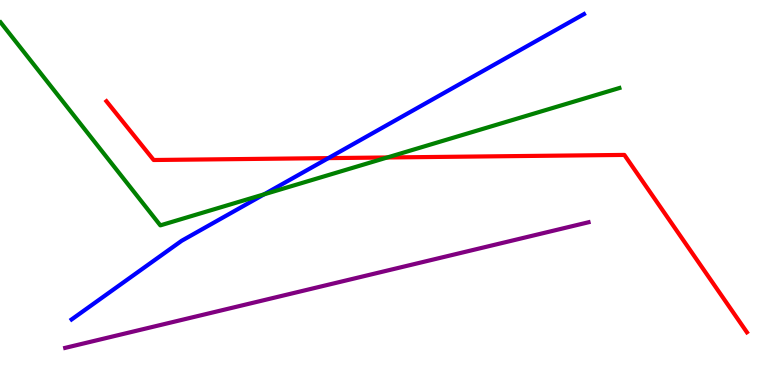[{'lines': ['blue', 'red'], 'intersections': [{'x': 4.24, 'y': 5.89}]}, {'lines': ['green', 'red'], 'intersections': [{'x': 5.0, 'y': 5.91}]}, {'lines': ['purple', 'red'], 'intersections': []}, {'lines': ['blue', 'green'], 'intersections': [{'x': 3.41, 'y': 4.95}]}, {'lines': ['blue', 'purple'], 'intersections': []}, {'lines': ['green', 'purple'], 'intersections': []}]